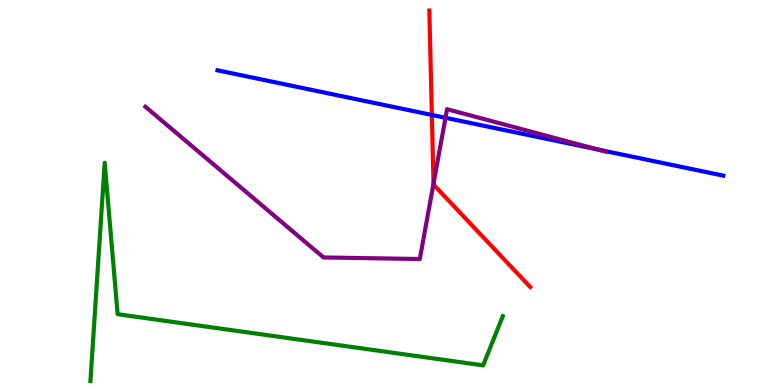[{'lines': ['blue', 'red'], 'intersections': [{'x': 5.57, 'y': 7.01}]}, {'lines': ['green', 'red'], 'intersections': []}, {'lines': ['purple', 'red'], 'intersections': [{'x': 5.59, 'y': 5.23}]}, {'lines': ['blue', 'green'], 'intersections': []}, {'lines': ['blue', 'purple'], 'intersections': [{'x': 5.75, 'y': 6.94}, {'x': 7.71, 'y': 6.12}]}, {'lines': ['green', 'purple'], 'intersections': []}]